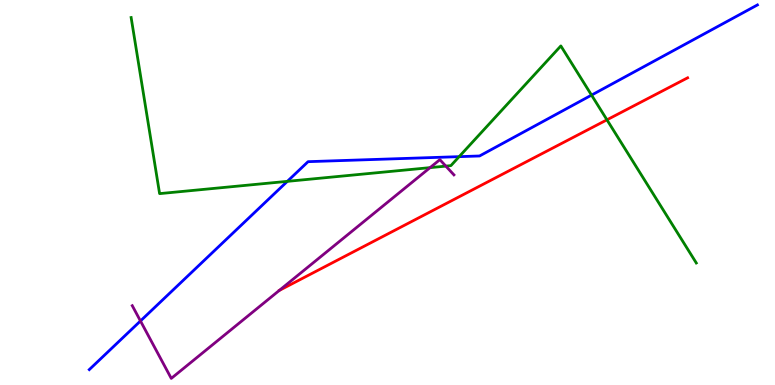[{'lines': ['blue', 'red'], 'intersections': []}, {'lines': ['green', 'red'], 'intersections': [{'x': 7.83, 'y': 6.89}]}, {'lines': ['purple', 'red'], 'intersections': []}, {'lines': ['blue', 'green'], 'intersections': [{'x': 3.71, 'y': 5.29}, {'x': 5.92, 'y': 5.93}, {'x': 7.63, 'y': 7.53}]}, {'lines': ['blue', 'purple'], 'intersections': [{'x': 1.81, 'y': 1.66}]}, {'lines': ['green', 'purple'], 'intersections': [{'x': 5.55, 'y': 5.65}, {'x': 5.75, 'y': 5.69}]}]